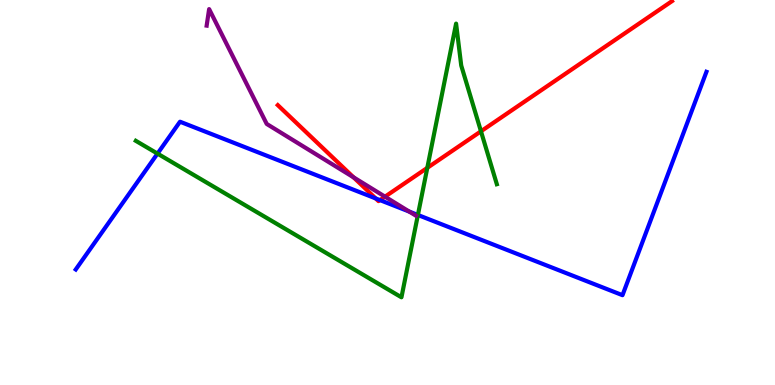[{'lines': ['blue', 'red'], 'intersections': [{'x': 4.85, 'y': 4.85}, {'x': 4.9, 'y': 4.8}]}, {'lines': ['green', 'red'], 'intersections': [{'x': 5.51, 'y': 5.64}, {'x': 6.21, 'y': 6.59}]}, {'lines': ['purple', 'red'], 'intersections': [{'x': 4.56, 'y': 5.39}, {'x': 4.97, 'y': 4.89}]}, {'lines': ['blue', 'green'], 'intersections': [{'x': 2.03, 'y': 6.01}, {'x': 5.39, 'y': 4.42}]}, {'lines': ['blue', 'purple'], 'intersections': [{'x': 5.28, 'y': 4.5}]}, {'lines': ['green', 'purple'], 'intersections': []}]